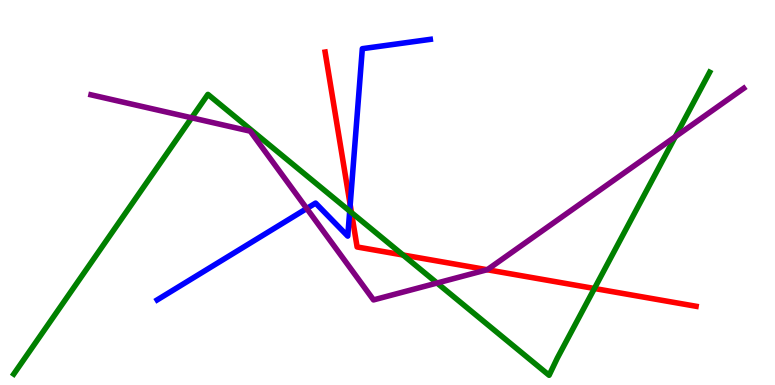[{'lines': ['blue', 'red'], 'intersections': [{'x': 4.52, 'y': 4.68}]}, {'lines': ['green', 'red'], 'intersections': [{'x': 4.53, 'y': 4.48}, {'x': 5.2, 'y': 3.38}, {'x': 7.67, 'y': 2.51}]}, {'lines': ['purple', 'red'], 'intersections': [{'x': 6.29, 'y': 2.99}]}, {'lines': ['blue', 'green'], 'intersections': [{'x': 4.51, 'y': 4.52}]}, {'lines': ['blue', 'purple'], 'intersections': [{'x': 3.96, 'y': 4.58}]}, {'lines': ['green', 'purple'], 'intersections': [{'x': 2.47, 'y': 6.94}, {'x': 5.64, 'y': 2.65}, {'x': 8.71, 'y': 6.45}]}]